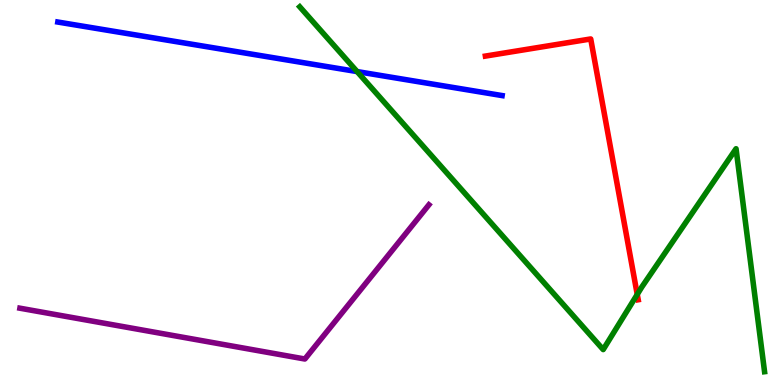[{'lines': ['blue', 'red'], 'intersections': []}, {'lines': ['green', 'red'], 'intersections': [{'x': 8.22, 'y': 2.35}]}, {'lines': ['purple', 'red'], 'intersections': []}, {'lines': ['blue', 'green'], 'intersections': [{'x': 4.61, 'y': 8.14}]}, {'lines': ['blue', 'purple'], 'intersections': []}, {'lines': ['green', 'purple'], 'intersections': []}]